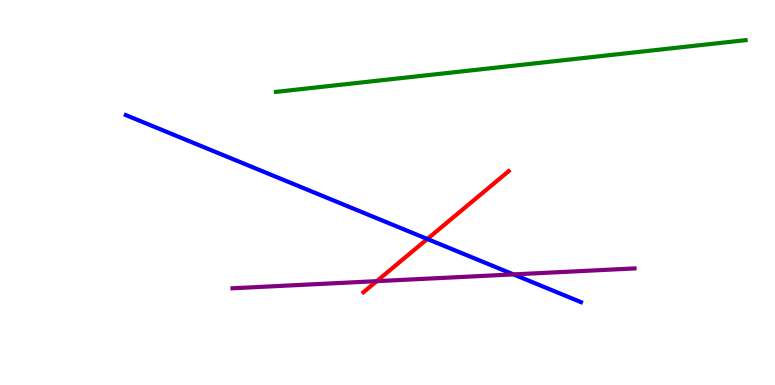[{'lines': ['blue', 'red'], 'intersections': [{'x': 5.51, 'y': 3.79}]}, {'lines': ['green', 'red'], 'intersections': []}, {'lines': ['purple', 'red'], 'intersections': [{'x': 4.86, 'y': 2.7}]}, {'lines': ['blue', 'green'], 'intersections': []}, {'lines': ['blue', 'purple'], 'intersections': [{'x': 6.63, 'y': 2.87}]}, {'lines': ['green', 'purple'], 'intersections': []}]